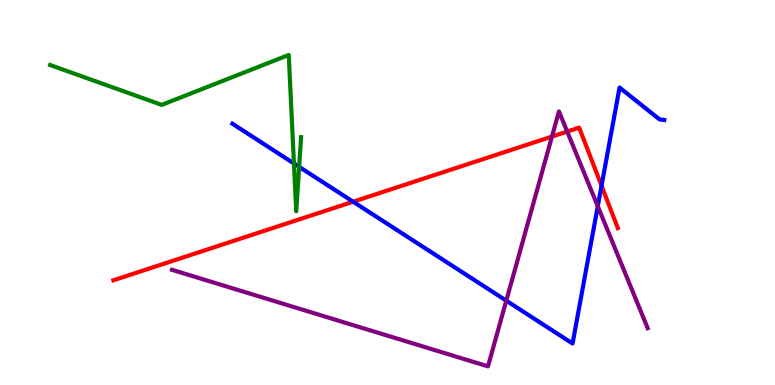[{'lines': ['blue', 'red'], 'intersections': [{'x': 4.56, 'y': 4.76}, {'x': 7.76, 'y': 5.18}]}, {'lines': ['green', 'red'], 'intersections': []}, {'lines': ['purple', 'red'], 'intersections': [{'x': 7.12, 'y': 6.45}, {'x': 7.32, 'y': 6.58}]}, {'lines': ['blue', 'green'], 'intersections': [{'x': 3.79, 'y': 5.75}, {'x': 3.86, 'y': 5.67}]}, {'lines': ['blue', 'purple'], 'intersections': [{'x': 6.53, 'y': 2.19}, {'x': 7.71, 'y': 4.64}]}, {'lines': ['green', 'purple'], 'intersections': []}]